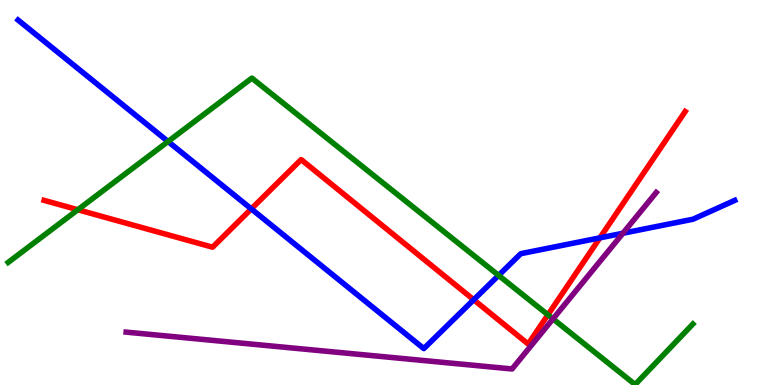[{'lines': ['blue', 'red'], 'intersections': [{'x': 3.24, 'y': 4.57}, {'x': 6.11, 'y': 2.21}, {'x': 7.74, 'y': 3.82}]}, {'lines': ['green', 'red'], 'intersections': [{'x': 1.0, 'y': 4.55}, {'x': 7.07, 'y': 1.82}]}, {'lines': ['purple', 'red'], 'intersections': []}, {'lines': ['blue', 'green'], 'intersections': [{'x': 2.17, 'y': 6.32}, {'x': 6.43, 'y': 2.85}]}, {'lines': ['blue', 'purple'], 'intersections': [{'x': 8.04, 'y': 3.94}]}, {'lines': ['green', 'purple'], 'intersections': [{'x': 7.14, 'y': 1.72}]}]